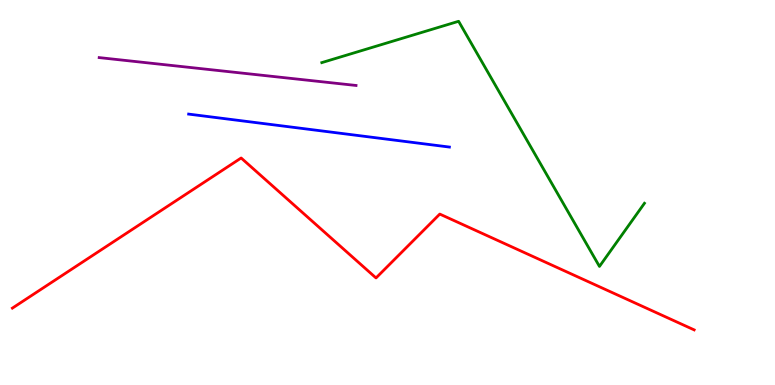[{'lines': ['blue', 'red'], 'intersections': []}, {'lines': ['green', 'red'], 'intersections': []}, {'lines': ['purple', 'red'], 'intersections': []}, {'lines': ['blue', 'green'], 'intersections': []}, {'lines': ['blue', 'purple'], 'intersections': []}, {'lines': ['green', 'purple'], 'intersections': []}]